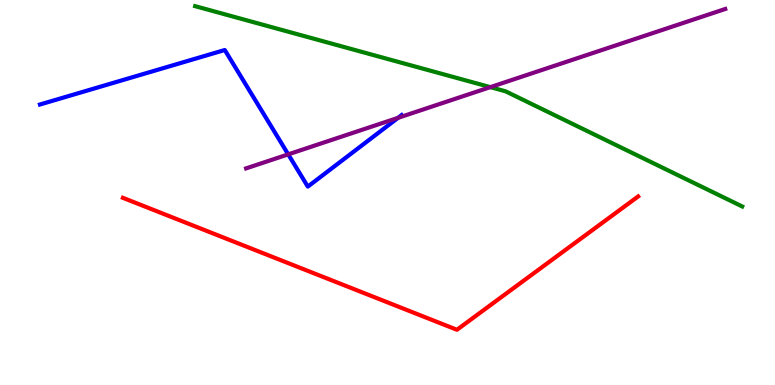[{'lines': ['blue', 'red'], 'intersections': []}, {'lines': ['green', 'red'], 'intersections': []}, {'lines': ['purple', 'red'], 'intersections': []}, {'lines': ['blue', 'green'], 'intersections': []}, {'lines': ['blue', 'purple'], 'intersections': [{'x': 3.72, 'y': 5.99}, {'x': 5.14, 'y': 6.94}]}, {'lines': ['green', 'purple'], 'intersections': [{'x': 6.33, 'y': 7.74}]}]